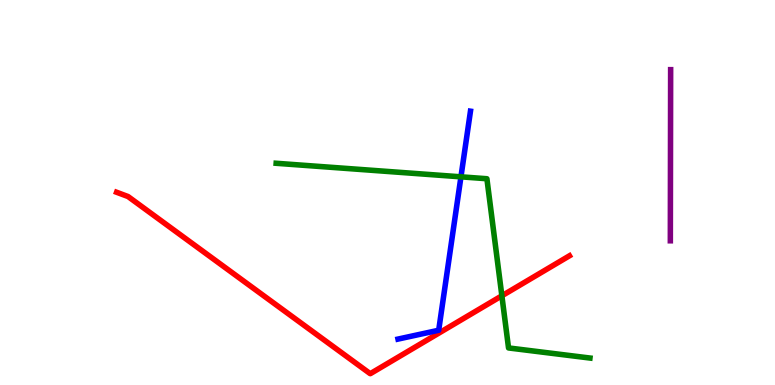[{'lines': ['blue', 'red'], 'intersections': []}, {'lines': ['green', 'red'], 'intersections': [{'x': 6.48, 'y': 2.32}]}, {'lines': ['purple', 'red'], 'intersections': []}, {'lines': ['blue', 'green'], 'intersections': [{'x': 5.95, 'y': 5.41}]}, {'lines': ['blue', 'purple'], 'intersections': []}, {'lines': ['green', 'purple'], 'intersections': []}]